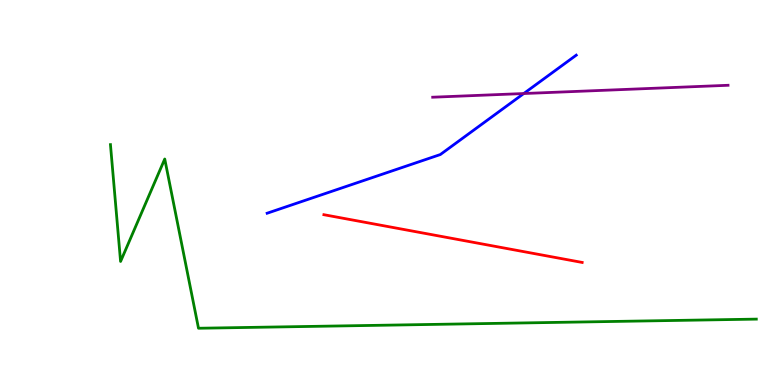[{'lines': ['blue', 'red'], 'intersections': []}, {'lines': ['green', 'red'], 'intersections': []}, {'lines': ['purple', 'red'], 'intersections': []}, {'lines': ['blue', 'green'], 'intersections': []}, {'lines': ['blue', 'purple'], 'intersections': [{'x': 6.76, 'y': 7.57}]}, {'lines': ['green', 'purple'], 'intersections': []}]